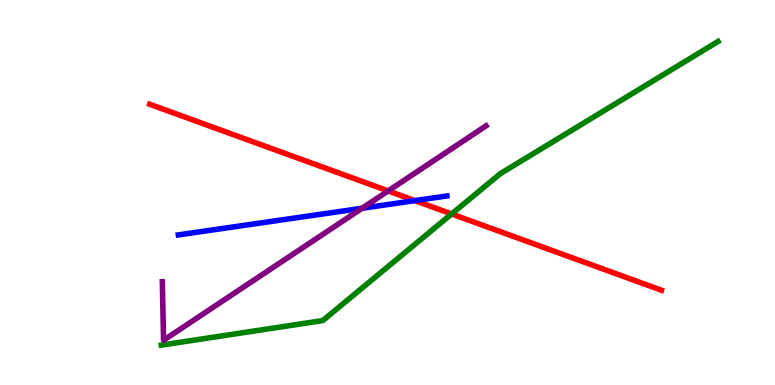[{'lines': ['blue', 'red'], 'intersections': [{'x': 5.35, 'y': 4.79}]}, {'lines': ['green', 'red'], 'intersections': [{'x': 5.83, 'y': 4.44}]}, {'lines': ['purple', 'red'], 'intersections': [{'x': 5.01, 'y': 5.04}]}, {'lines': ['blue', 'green'], 'intersections': []}, {'lines': ['blue', 'purple'], 'intersections': [{'x': 4.67, 'y': 4.59}]}, {'lines': ['green', 'purple'], 'intersections': []}]